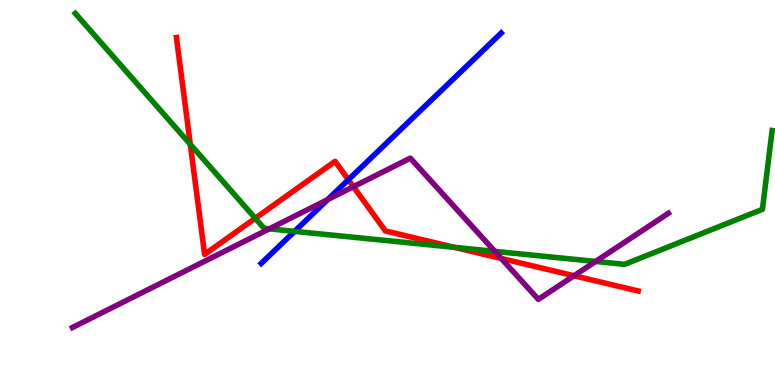[{'lines': ['blue', 'red'], 'intersections': [{'x': 4.5, 'y': 5.33}]}, {'lines': ['green', 'red'], 'intersections': [{'x': 2.46, 'y': 6.25}, {'x': 3.29, 'y': 4.33}, {'x': 5.86, 'y': 3.58}]}, {'lines': ['purple', 'red'], 'intersections': [{'x': 4.56, 'y': 5.15}, {'x': 6.47, 'y': 3.29}, {'x': 7.41, 'y': 2.84}]}, {'lines': ['blue', 'green'], 'intersections': [{'x': 3.8, 'y': 3.99}]}, {'lines': ['blue', 'purple'], 'intersections': [{'x': 4.23, 'y': 4.82}]}, {'lines': ['green', 'purple'], 'intersections': [{'x': 3.48, 'y': 4.06}, {'x': 6.39, 'y': 3.47}, {'x': 7.69, 'y': 3.21}]}]